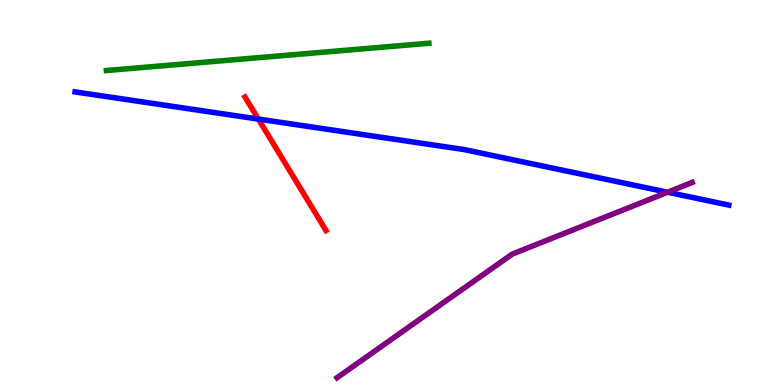[{'lines': ['blue', 'red'], 'intersections': [{'x': 3.33, 'y': 6.91}]}, {'lines': ['green', 'red'], 'intersections': []}, {'lines': ['purple', 'red'], 'intersections': []}, {'lines': ['blue', 'green'], 'intersections': []}, {'lines': ['blue', 'purple'], 'intersections': [{'x': 8.61, 'y': 5.01}]}, {'lines': ['green', 'purple'], 'intersections': []}]